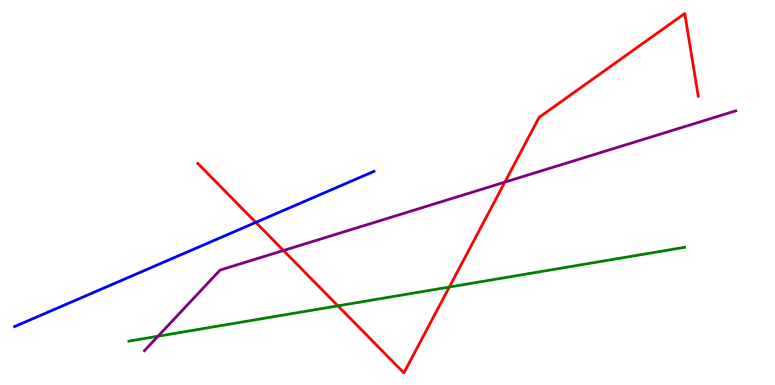[{'lines': ['blue', 'red'], 'intersections': [{'x': 3.3, 'y': 4.22}]}, {'lines': ['green', 'red'], 'intersections': [{'x': 4.36, 'y': 2.06}, {'x': 5.8, 'y': 2.54}]}, {'lines': ['purple', 'red'], 'intersections': [{'x': 3.66, 'y': 3.49}, {'x': 6.51, 'y': 5.27}]}, {'lines': ['blue', 'green'], 'intersections': []}, {'lines': ['blue', 'purple'], 'intersections': []}, {'lines': ['green', 'purple'], 'intersections': [{'x': 2.04, 'y': 1.27}]}]